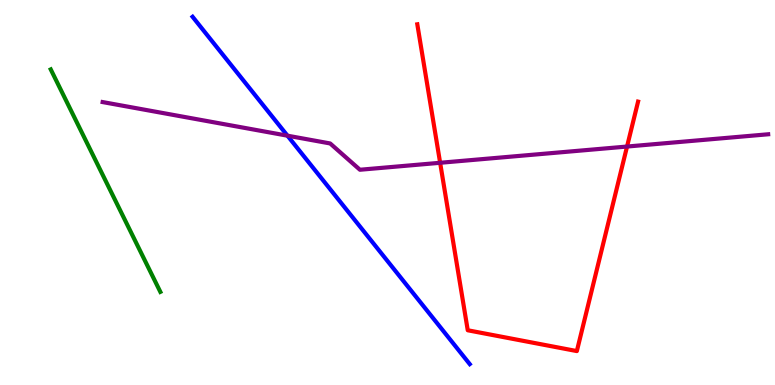[{'lines': ['blue', 'red'], 'intersections': []}, {'lines': ['green', 'red'], 'intersections': []}, {'lines': ['purple', 'red'], 'intersections': [{'x': 5.68, 'y': 5.77}, {'x': 8.09, 'y': 6.19}]}, {'lines': ['blue', 'green'], 'intersections': []}, {'lines': ['blue', 'purple'], 'intersections': [{'x': 3.71, 'y': 6.48}]}, {'lines': ['green', 'purple'], 'intersections': []}]